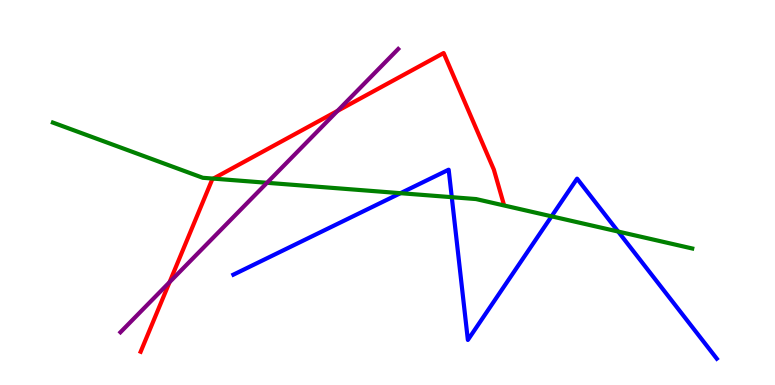[{'lines': ['blue', 'red'], 'intersections': []}, {'lines': ['green', 'red'], 'intersections': [{'x': 2.75, 'y': 5.36}]}, {'lines': ['purple', 'red'], 'intersections': [{'x': 2.19, 'y': 2.67}, {'x': 4.36, 'y': 7.12}]}, {'lines': ['blue', 'green'], 'intersections': [{'x': 5.17, 'y': 4.98}, {'x': 5.83, 'y': 4.88}, {'x': 7.12, 'y': 4.38}, {'x': 7.98, 'y': 3.99}]}, {'lines': ['blue', 'purple'], 'intersections': []}, {'lines': ['green', 'purple'], 'intersections': [{'x': 3.45, 'y': 5.25}]}]